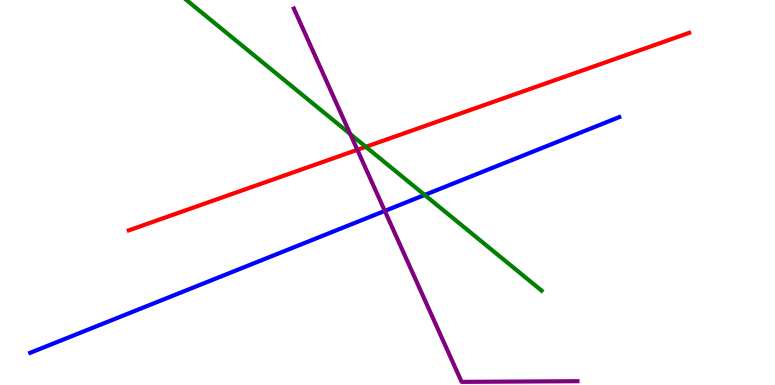[{'lines': ['blue', 'red'], 'intersections': []}, {'lines': ['green', 'red'], 'intersections': [{'x': 4.72, 'y': 6.19}]}, {'lines': ['purple', 'red'], 'intersections': [{'x': 4.61, 'y': 6.11}]}, {'lines': ['blue', 'green'], 'intersections': [{'x': 5.48, 'y': 4.94}]}, {'lines': ['blue', 'purple'], 'intersections': [{'x': 4.97, 'y': 4.52}]}, {'lines': ['green', 'purple'], 'intersections': [{'x': 4.52, 'y': 6.52}]}]